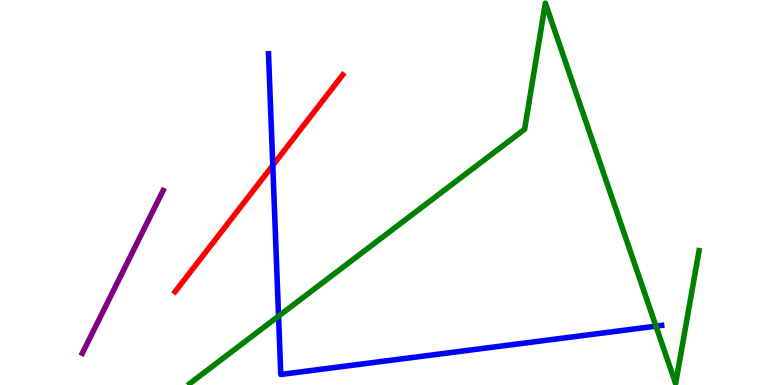[{'lines': ['blue', 'red'], 'intersections': [{'x': 3.52, 'y': 5.71}]}, {'lines': ['green', 'red'], 'intersections': []}, {'lines': ['purple', 'red'], 'intersections': []}, {'lines': ['blue', 'green'], 'intersections': [{'x': 3.59, 'y': 1.79}, {'x': 8.46, 'y': 1.53}]}, {'lines': ['blue', 'purple'], 'intersections': []}, {'lines': ['green', 'purple'], 'intersections': []}]